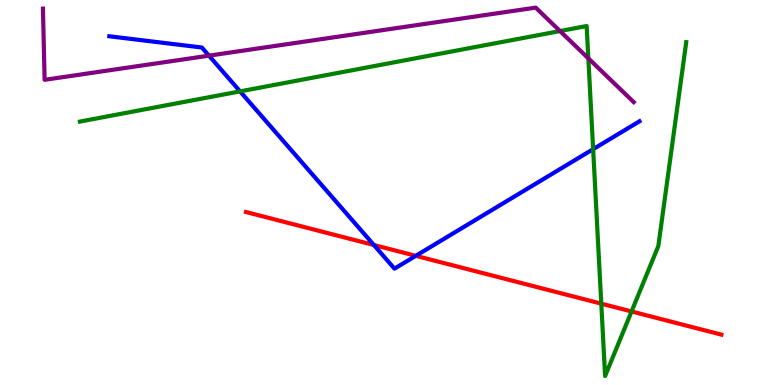[{'lines': ['blue', 'red'], 'intersections': [{'x': 4.82, 'y': 3.64}, {'x': 5.36, 'y': 3.36}]}, {'lines': ['green', 'red'], 'intersections': [{'x': 7.76, 'y': 2.11}, {'x': 8.15, 'y': 1.91}]}, {'lines': ['purple', 'red'], 'intersections': []}, {'lines': ['blue', 'green'], 'intersections': [{'x': 3.1, 'y': 7.63}, {'x': 7.65, 'y': 6.13}]}, {'lines': ['blue', 'purple'], 'intersections': [{'x': 2.7, 'y': 8.55}]}, {'lines': ['green', 'purple'], 'intersections': [{'x': 7.23, 'y': 9.19}, {'x': 7.59, 'y': 8.48}]}]